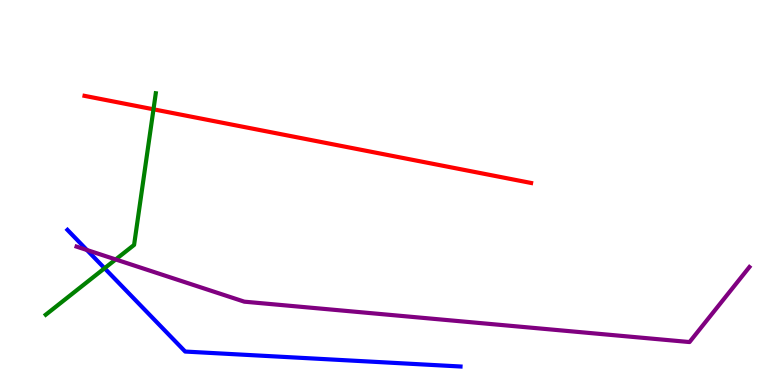[{'lines': ['blue', 'red'], 'intersections': []}, {'lines': ['green', 'red'], 'intersections': [{'x': 1.98, 'y': 7.16}]}, {'lines': ['purple', 'red'], 'intersections': []}, {'lines': ['blue', 'green'], 'intersections': [{'x': 1.35, 'y': 3.03}]}, {'lines': ['blue', 'purple'], 'intersections': [{'x': 1.12, 'y': 3.51}]}, {'lines': ['green', 'purple'], 'intersections': [{'x': 1.49, 'y': 3.26}]}]